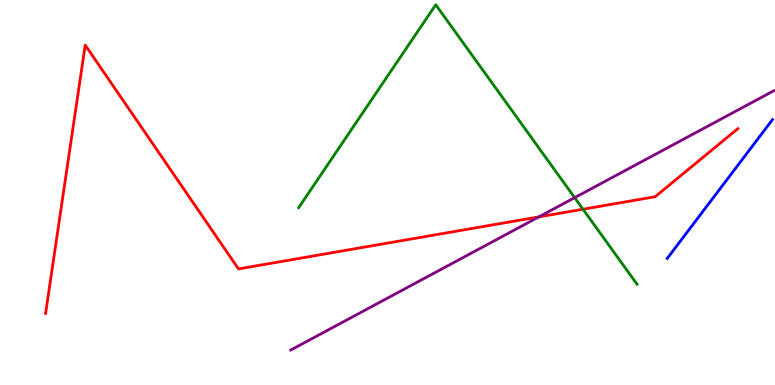[{'lines': ['blue', 'red'], 'intersections': []}, {'lines': ['green', 'red'], 'intersections': [{'x': 7.52, 'y': 4.57}]}, {'lines': ['purple', 'red'], 'intersections': [{'x': 6.95, 'y': 4.37}]}, {'lines': ['blue', 'green'], 'intersections': []}, {'lines': ['blue', 'purple'], 'intersections': []}, {'lines': ['green', 'purple'], 'intersections': [{'x': 7.41, 'y': 4.87}]}]